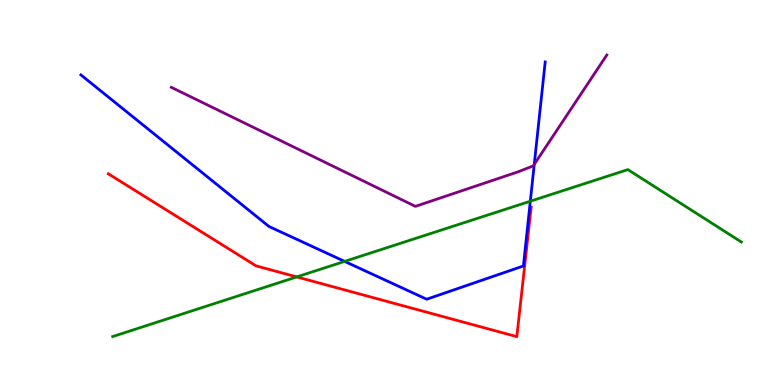[{'lines': ['blue', 'red'], 'intersections': []}, {'lines': ['green', 'red'], 'intersections': [{'x': 3.83, 'y': 2.81}]}, {'lines': ['purple', 'red'], 'intersections': []}, {'lines': ['blue', 'green'], 'intersections': [{'x': 4.45, 'y': 3.21}, {'x': 6.84, 'y': 4.77}]}, {'lines': ['blue', 'purple'], 'intersections': [{'x': 6.89, 'y': 5.73}]}, {'lines': ['green', 'purple'], 'intersections': []}]